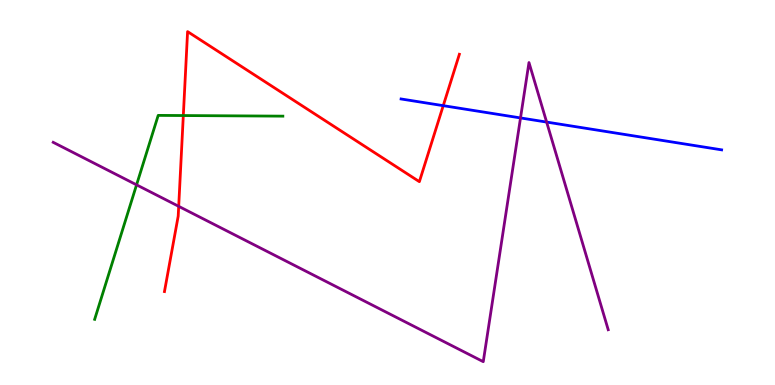[{'lines': ['blue', 'red'], 'intersections': [{'x': 5.72, 'y': 7.26}]}, {'lines': ['green', 'red'], 'intersections': [{'x': 2.37, 'y': 7.0}]}, {'lines': ['purple', 'red'], 'intersections': [{'x': 2.31, 'y': 4.64}]}, {'lines': ['blue', 'green'], 'intersections': []}, {'lines': ['blue', 'purple'], 'intersections': [{'x': 6.72, 'y': 6.94}, {'x': 7.05, 'y': 6.83}]}, {'lines': ['green', 'purple'], 'intersections': [{'x': 1.76, 'y': 5.2}]}]